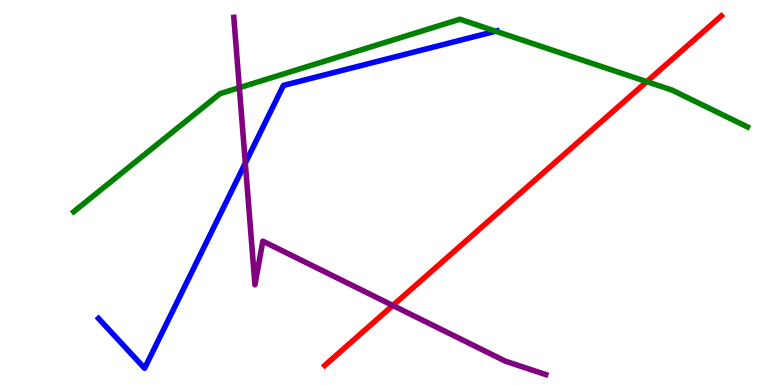[{'lines': ['blue', 'red'], 'intersections': []}, {'lines': ['green', 'red'], 'intersections': [{'x': 8.35, 'y': 7.88}]}, {'lines': ['purple', 'red'], 'intersections': [{'x': 5.07, 'y': 2.07}]}, {'lines': ['blue', 'green'], 'intersections': [{'x': 6.4, 'y': 9.19}]}, {'lines': ['blue', 'purple'], 'intersections': [{'x': 3.17, 'y': 5.76}]}, {'lines': ['green', 'purple'], 'intersections': [{'x': 3.09, 'y': 7.72}]}]